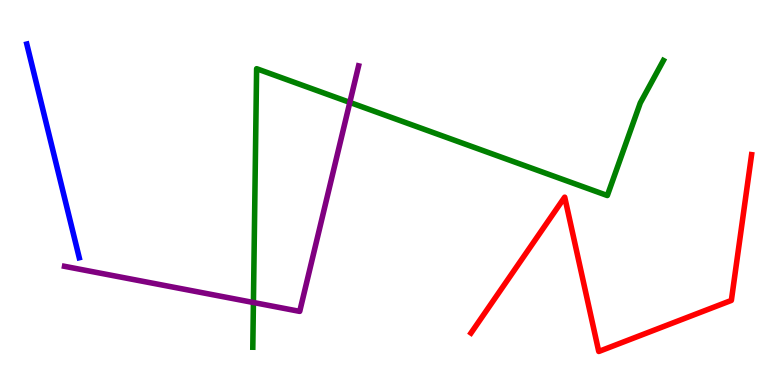[{'lines': ['blue', 'red'], 'intersections': []}, {'lines': ['green', 'red'], 'intersections': []}, {'lines': ['purple', 'red'], 'intersections': []}, {'lines': ['blue', 'green'], 'intersections': []}, {'lines': ['blue', 'purple'], 'intersections': []}, {'lines': ['green', 'purple'], 'intersections': [{'x': 3.27, 'y': 2.14}, {'x': 4.51, 'y': 7.34}]}]